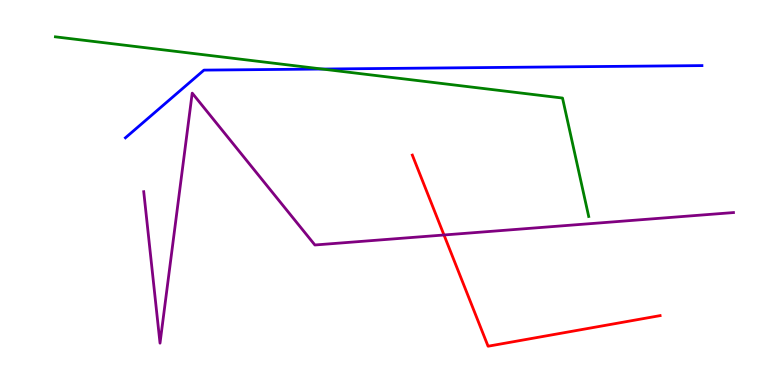[{'lines': ['blue', 'red'], 'intersections': []}, {'lines': ['green', 'red'], 'intersections': []}, {'lines': ['purple', 'red'], 'intersections': [{'x': 5.73, 'y': 3.9}]}, {'lines': ['blue', 'green'], 'intersections': [{'x': 4.16, 'y': 8.21}]}, {'lines': ['blue', 'purple'], 'intersections': []}, {'lines': ['green', 'purple'], 'intersections': []}]